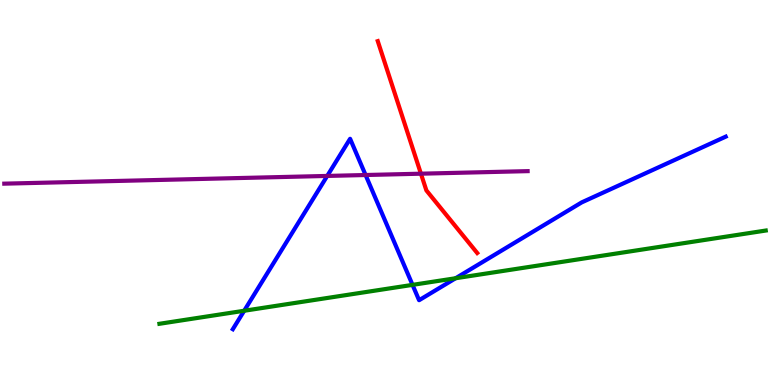[{'lines': ['blue', 'red'], 'intersections': []}, {'lines': ['green', 'red'], 'intersections': []}, {'lines': ['purple', 'red'], 'intersections': [{'x': 5.43, 'y': 5.49}]}, {'lines': ['blue', 'green'], 'intersections': [{'x': 3.15, 'y': 1.93}, {'x': 5.32, 'y': 2.6}, {'x': 5.88, 'y': 2.77}]}, {'lines': ['blue', 'purple'], 'intersections': [{'x': 4.22, 'y': 5.43}, {'x': 4.72, 'y': 5.45}]}, {'lines': ['green', 'purple'], 'intersections': []}]